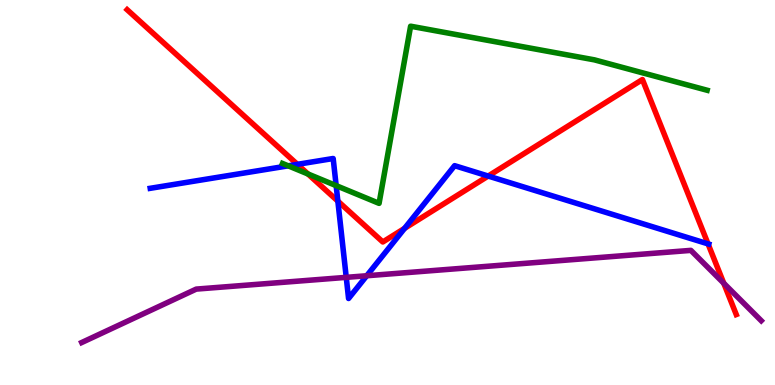[{'lines': ['blue', 'red'], 'intersections': [{'x': 3.84, 'y': 5.73}, {'x': 4.36, 'y': 4.78}, {'x': 5.22, 'y': 4.07}, {'x': 6.3, 'y': 5.43}, {'x': 9.14, 'y': 3.67}]}, {'lines': ['green', 'red'], 'intersections': [{'x': 3.97, 'y': 5.48}]}, {'lines': ['purple', 'red'], 'intersections': [{'x': 9.34, 'y': 2.64}]}, {'lines': ['blue', 'green'], 'intersections': [{'x': 3.72, 'y': 5.69}, {'x': 4.34, 'y': 5.18}]}, {'lines': ['blue', 'purple'], 'intersections': [{'x': 4.47, 'y': 2.8}, {'x': 4.73, 'y': 2.84}]}, {'lines': ['green', 'purple'], 'intersections': []}]